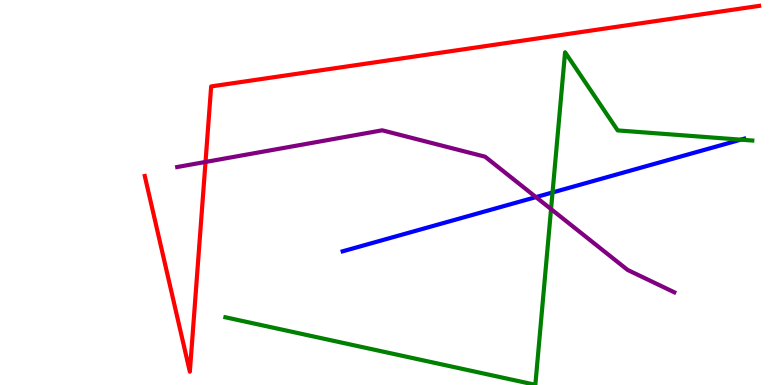[{'lines': ['blue', 'red'], 'intersections': []}, {'lines': ['green', 'red'], 'intersections': []}, {'lines': ['purple', 'red'], 'intersections': [{'x': 2.65, 'y': 5.79}]}, {'lines': ['blue', 'green'], 'intersections': [{'x': 7.13, 'y': 5.0}, {'x': 9.56, 'y': 6.37}]}, {'lines': ['blue', 'purple'], 'intersections': [{'x': 6.92, 'y': 4.88}]}, {'lines': ['green', 'purple'], 'intersections': [{'x': 7.11, 'y': 4.57}]}]